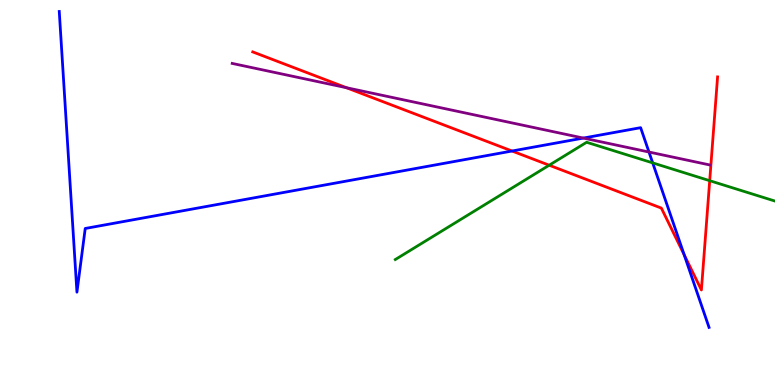[{'lines': ['blue', 'red'], 'intersections': [{'x': 6.61, 'y': 6.08}, {'x': 8.83, 'y': 3.38}]}, {'lines': ['green', 'red'], 'intersections': [{'x': 7.09, 'y': 5.71}, {'x': 9.16, 'y': 5.31}]}, {'lines': ['purple', 'red'], 'intersections': [{'x': 4.47, 'y': 7.72}]}, {'lines': ['blue', 'green'], 'intersections': [{'x': 8.42, 'y': 5.77}]}, {'lines': ['blue', 'purple'], 'intersections': [{'x': 7.53, 'y': 6.41}, {'x': 8.37, 'y': 6.05}]}, {'lines': ['green', 'purple'], 'intersections': []}]